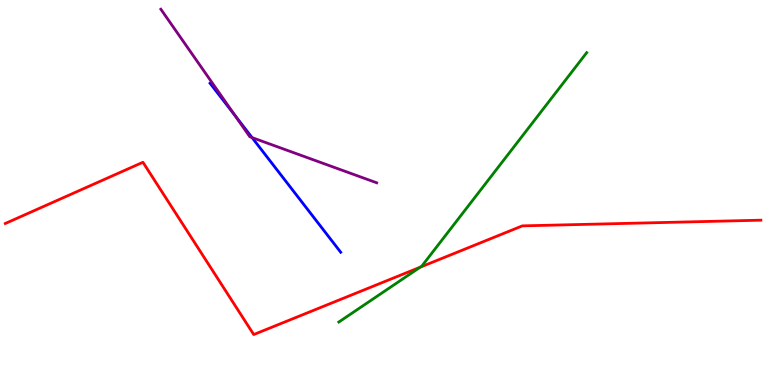[{'lines': ['blue', 'red'], 'intersections': []}, {'lines': ['green', 'red'], 'intersections': [{'x': 5.42, 'y': 3.06}]}, {'lines': ['purple', 'red'], 'intersections': []}, {'lines': ['blue', 'green'], 'intersections': []}, {'lines': ['blue', 'purple'], 'intersections': [{'x': 3.03, 'y': 7.0}, {'x': 3.25, 'y': 6.43}]}, {'lines': ['green', 'purple'], 'intersections': []}]